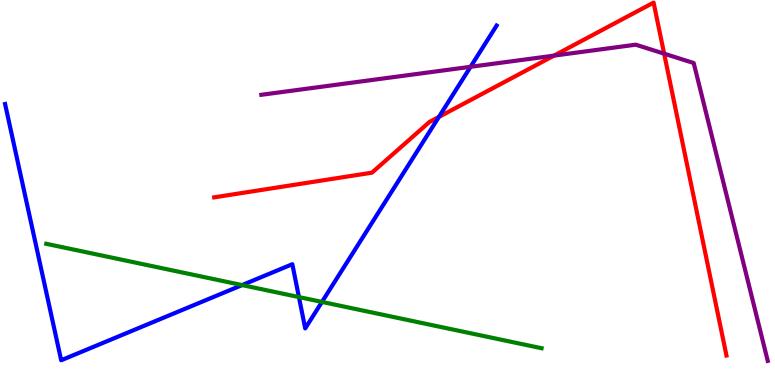[{'lines': ['blue', 'red'], 'intersections': [{'x': 5.66, 'y': 6.96}]}, {'lines': ['green', 'red'], 'intersections': []}, {'lines': ['purple', 'red'], 'intersections': [{'x': 7.15, 'y': 8.56}, {'x': 8.57, 'y': 8.61}]}, {'lines': ['blue', 'green'], 'intersections': [{'x': 3.12, 'y': 2.6}, {'x': 3.86, 'y': 2.28}, {'x': 4.15, 'y': 2.16}]}, {'lines': ['blue', 'purple'], 'intersections': [{'x': 6.07, 'y': 8.27}]}, {'lines': ['green', 'purple'], 'intersections': []}]